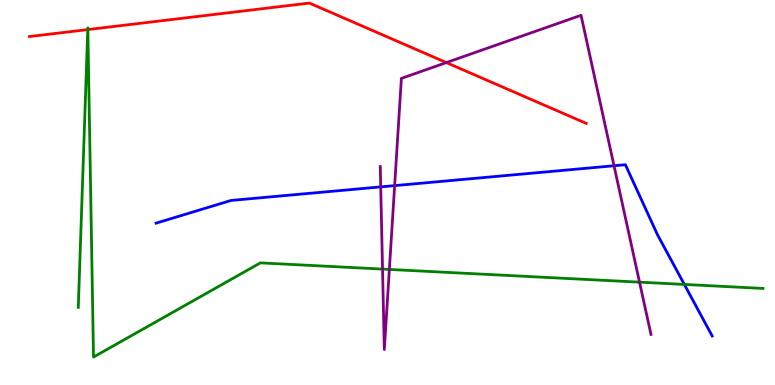[{'lines': ['blue', 'red'], 'intersections': []}, {'lines': ['green', 'red'], 'intersections': [{'x': 1.13, 'y': 9.23}, {'x': 1.13, 'y': 9.23}]}, {'lines': ['purple', 'red'], 'intersections': [{'x': 5.76, 'y': 8.37}]}, {'lines': ['blue', 'green'], 'intersections': [{'x': 8.83, 'y': 2.61}]}, {'lines': ['blue', 'purple'], 'intersections': [{'x': 4.91, 'y': 5.15}, {'x': 5.09, 'y': 5.18}, {'x': 7.92, 'y': 5.69}]}, {'lines': ['green', 'purple'], 'intersections': [{'x': 4.94, 'y': 3.01}, {'x': 5.02, 'y': 3.0}, {'x': 8.25, 'y': 2.67}]}]